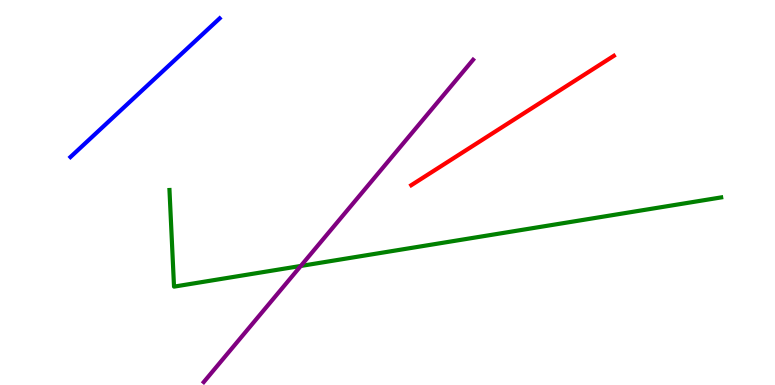[{'lines': ['blue', 'red'], 'intersections': []}, {'lines': ['green', 'red'], 'intersections': []}, {'lines': ['purple', 'red'], 'intersections': []}, {'lines': ['blue', 'green'], 'intersections': []}, {'lines': ['blue', 'purple'], 'intersections': []}, {'lines': ['green', 'purple'], 'intersections': [{'x': 3.88, 'y': 3.09}]}]